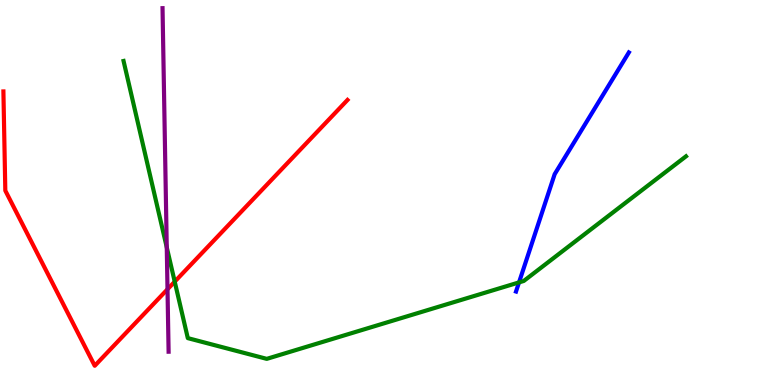[{'lines': ['blue', 'red'], 'intersections': []}, {'lines': ['green', 'red'], 'intersections': [{'x': 2.25, 'y': 2.68}]}, {'lines': ['purple', 'red'], 'intersections': [{'x': 2.16, 'y': 2.49}]}, {'lines': ['blue', 'green'], 'intersections': [{'x': 6.7, 'y': 2.67}]}, {'lines': ['blue', 'purple'], 'intersections': []}, {'lines': ['green', 'purple'], 'intersections': [{'x': 2.15, 'y': 3.58}]}]